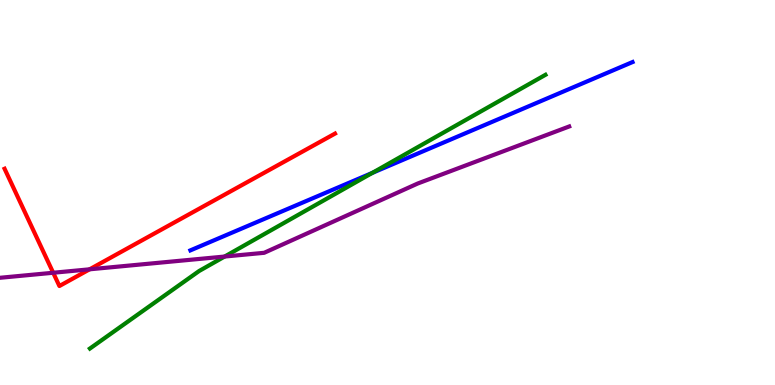[{'lines': ['blue', 'red'], 'intersections': []}, {'lines': ['green', 'red'], 'intersections': []}, {'lines': ['purple', 'red'], 'intersections': [{'x': 0.686, 'y': 2.92}, {'x': 1.16, 'y': 3.0}]}, {'lines': ['blue', 'green'], 'intersections': [{'x': 4.8, 'y': 5.51}]}, {'lines': ['blue', 'purple'], 'intersections': []}, {'lines': ['green', 'purple'], 'intersections': [{'x': 2.9, 'y': 3.34}]}]